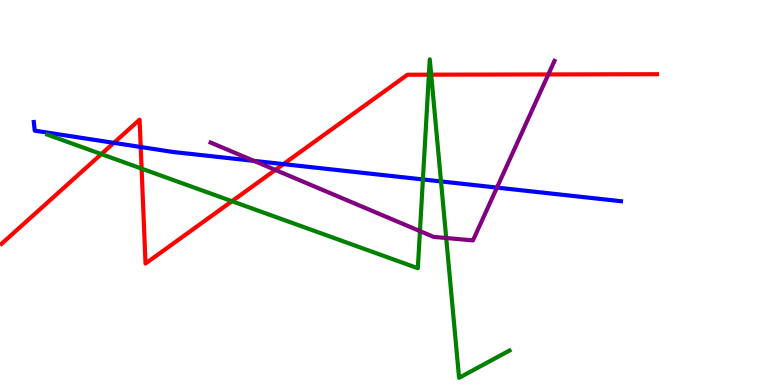[{'lines': ['blue', 'red'], 'intersections': [{'x': 1.47, 'y': 6.29}, {'x': 1.82, 'y': 6.18}, {'x': 3.66, 'y': 5.74}]}, {'lines': ['green', 'red'], 'intersections': [{'x': 1.31, 'y': 6.0}, {'x': 1.83, 'y': 5.62}, {'x': 2.99, 'y': 4.77}, {'x': 5.53, 'y': 8.06}, {'x': 5.56, 'y': 8.06}]}, {'lines': ['purple', 'red'], 'intersections': [{'x': 3.55, 'y': 5.59}, {'x': 7.08, 'y': 8.07}]}, {'lines': ['blue', 'green'], 'intersections': [{'x': 5.46, 'y': 5.34}, {'x': 5.69, 'y': 5.29}]}, {'lines': ['blue', 'purple'], 'intersections': [{'x': 3.28, 'y': 5.82}, {'x': 6.41, 'y': 5.13}]}, {'lines': ['green', 'purple'], 'intersections': [{'x': 5.42, 'y': 4.0}, {'x': 5.76, 'y': 3.82}]}]